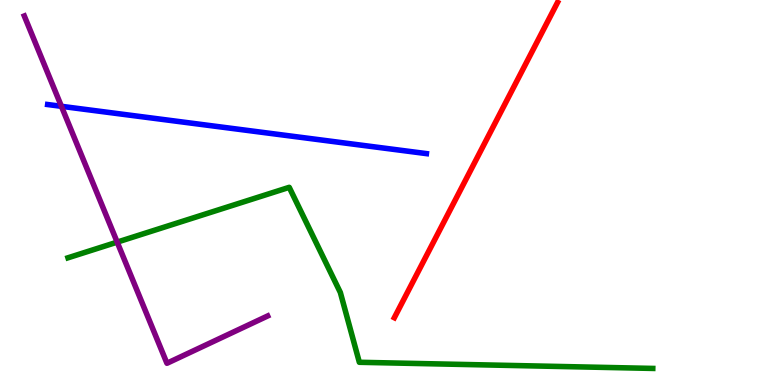[{'lines': ['blue', 'red'], 'intersections': []}, {'lines': ['green', 'red'], 'intersections': []}, {'lines': ['purple', 'red'], 'intersections': []}, {'lines': ['blue', 'green'], 'intersections': []}, {'lines': ['blue', 'purple'], 'intersections': [{'x': 0.792, 'y': 7.24}]}, {'lines': ['green', 'purple'], 'intersections': [{'x': 1.51, 'y': 3.71}]}]